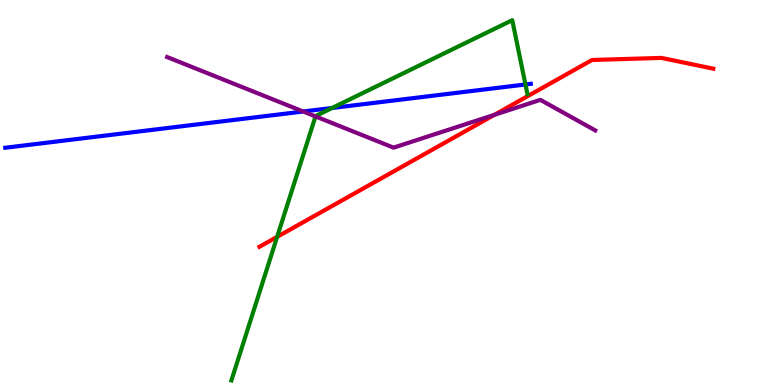[{'lines': ['blue', 'red'], 'intersections': []}, {'lines': ['green', 'red'], 'intersections': [{'x': 3.58, 'y': 3.85}]}, {'lines': ['purple', 'red'], 'intersections': [{'x': 6.38, 'y': 7.02}]}, {'lines': ['blue', 'green'], 'intersections': [{'x': 4.29, 'y': 7.2}, {'x': 6.78, 'y': 7.81}]}, {'lines': ['blue', 'purple'], 'intersections': [{'x': 3.91, 'y': 7.1}]}, {'lines': ['green', 'purple'], 'intersections': [{'x': 4.07, 'y': 6.98}]}]